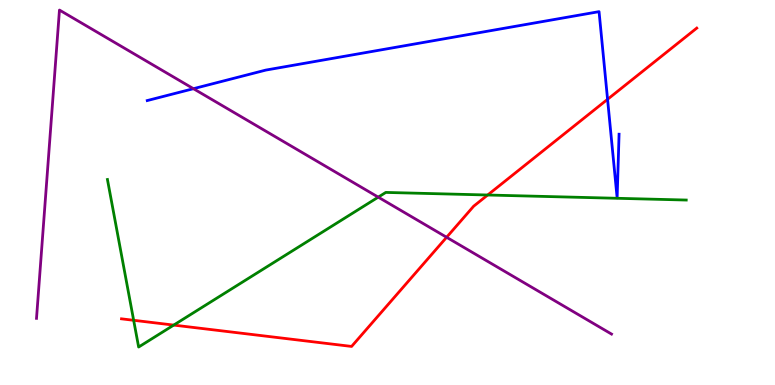[{'lines': ['blue', 'red'], 'intersections': [{'x': 7.84, 'y': 7.42}]}, {'lines': ['green', 'red'], 'intersections': [{'x': 1.72, 'y': 1.68}, {'x': 2.24, 'y': 1.56}, {'x': 6.29, 'y': 4.93}]}, {'lines': ['purple', 'red'], 'intersections': [{'x': 5.76, 'y': 3.84}]}, {'lines': ['blue', 'green'], 'intersections': []}, {'lines': ['blue', 'purple'], 'intersections': [{'x': 2.5, 'y': 7.7}]}, {'lines': ['green', 'purple'], 'intersections': [{'x': 4.88, 'y': 4.88}]}]